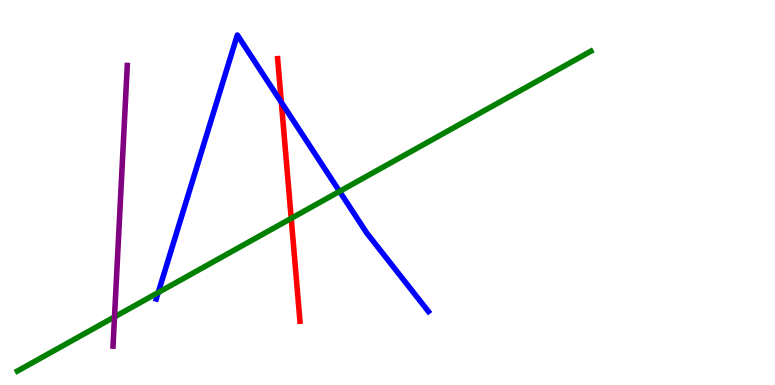[{'lines': ['blue', 'red'], 'intersections': [{'x': 3.63, 'y': 7.34}]}, {'lines': ['green', 'red'], 'intersections': [{'x': 3.76, 'y': 4.33}]}, {'lines': ['purple', 'red'], 'intersections': []}, {'lines': ['blue', 'green'], 'intersections': [{'x': 2.04, 'y': 2.4}, {'x': 4.38, 'y': 5.03}]}, {'lines': ['blue', 'purple'], 'intersections': []}, {'lines': ['green', 'purple'], 'intersections': [{'x': 1.48, 'y': 1.77}]}]